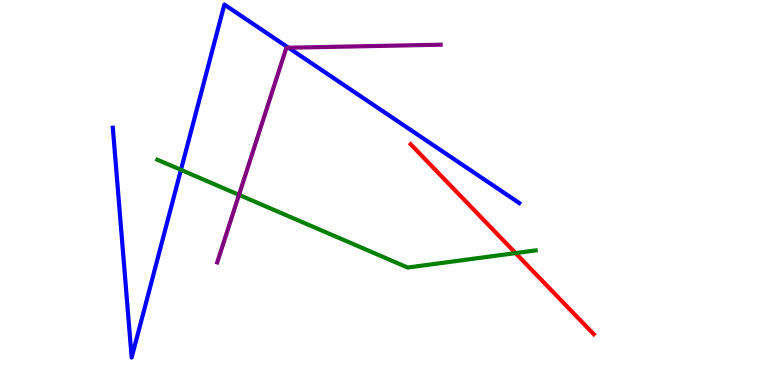[{'lines': ['blue', 'red'], 'intersections': []}, {'lines': ['green', 'red'], 'intersections': [{'x': 6.65, 'y': 3.43}]}, {'lines': ['purple', 'red'], 'intersections': []}, {'lines': ['blue', 'green'], 'intersections': [{'x': 2.33, 'y': 5.59}]}, {'lines': ['blue', 'purple'], 'intersections': [{'x': 3.72, 'y': 8.76}]}, {'lines': ['green', 'purple'], 'intersections': [{'x': 3.08, 'y': 4.94}]}]